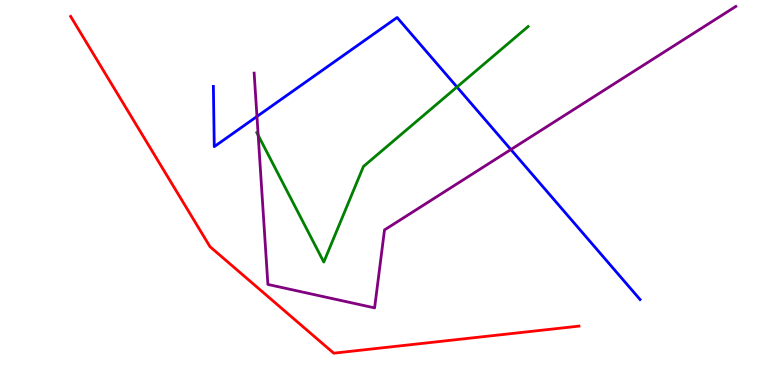[{'lines': ['blue', 'red'], 'intersections': []}, {'lines': ['green', 'red'], 'intersections': []}, {'lines': ['purple', 'red'], 'intersections': []}, {'lines': ['blue', 'green'], 'intersections': [{'x': 5.9, 'y': 7.74}]}, {'lines': ['blue', 'purple'], 'intersections': [{'x': 3.32, 'y': 6.97}, {'x': 6.59, 'y': 6.12}]}, {'lines': ['green', 'purple'], 'intersections': [{'x': 3.33, 'y': 6.49}]}]